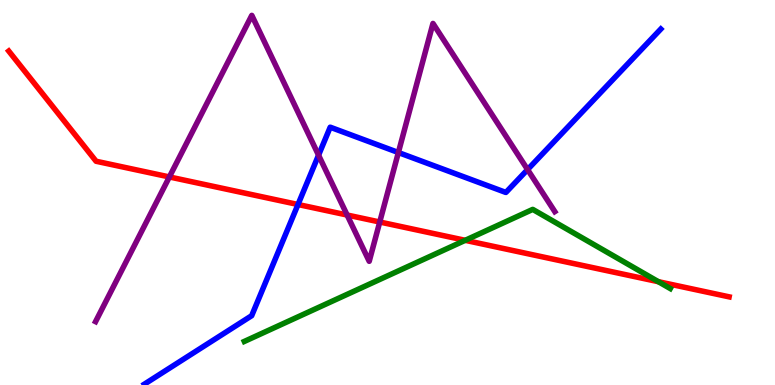[{'lines': ['blue', 'red'], 'intersections': [{'x': 3.85, 'y': 4.69}]}, {'lines': ['green', 'red'], 'intersections': [{'x': 6.0, 'y': 3.76}, {'x': 8.5, 'y': 2.68}]}, {'lines': ['purple', 'red'], 'intersections': [{'x': 2.19, 'y': 5.4}, {'x': 4.48, 'y': 4.41}, {'x': 4.9, 'y': 4.23}]}, {'lines': ['blue', 'green'], 'intersections': []}, {'lines': ['blue', 'purple'], 'intersections': [{'x': 4.11, 'y': 5.97}, {'x': 5.14, 'y': 6.04}, {'x': 6.81, 'y': 5.6}]}, {'lines': ['green', 'purple'], 'intersections': []}]